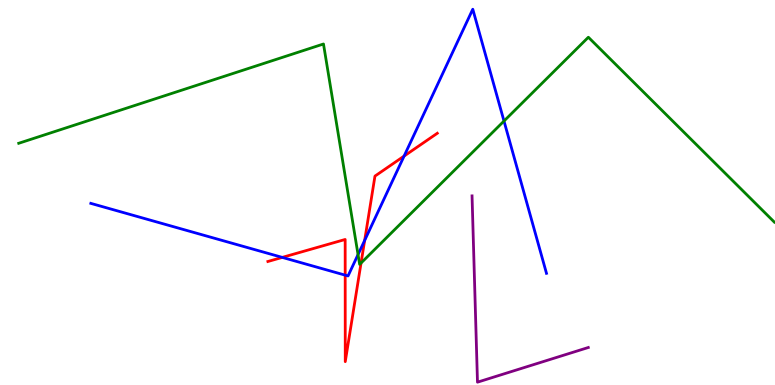[{'lines': ['blue', 'red'], 'intersections': [{'x': 3.64, 'y': 3.31}, {'x': 4.45, 'y': 2.85}, {'x': 4.71, 'y': 3.76}, {'x': 5.21, 'y': 5.95}]}, {'lines': ['green', 'red'], 'intersections': [{'x': 4.66, 'y': 3.17}]}, {'lines': ['purple', 'red'], 'intersections': []}, {'lines': ['blue', 'green'], 'intersections': [{'x': 4.62, 'y': 3.39}, {'x': 6.5, 'y': 6.86}]}, {'lines': ['blue', 'purple'], 'intersections': []}, {'lines': ['green', 'purple'], 'intersections': []}]